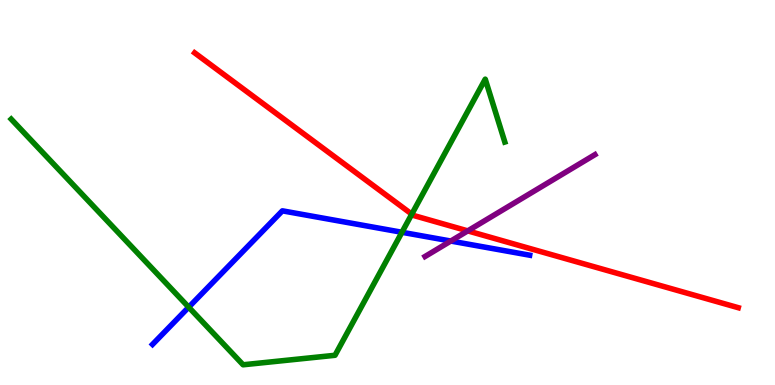[{'lines': ['blue', 'red'], 'intersections': []}, {'lines': ['green', 'red'], 'intersections': [{'x': 5.31, 'y': 4.44}]}, {'lines': ['purple', 'red'], 'intersections': [{'x': 6.04, 'y': 4.0}]}, {'lines': ['blue', 'green'], 'intersections': [{'x': 2.43, 'y': 2.02}, {'x': 5.19, 'y': 3.97}]}, {'lines': ['blue', 'purple'], 'intersections': [{'x': 5.82, 'y': 3.74}]}, {'lines': ['green', 'purple'], 'intersections': []}]